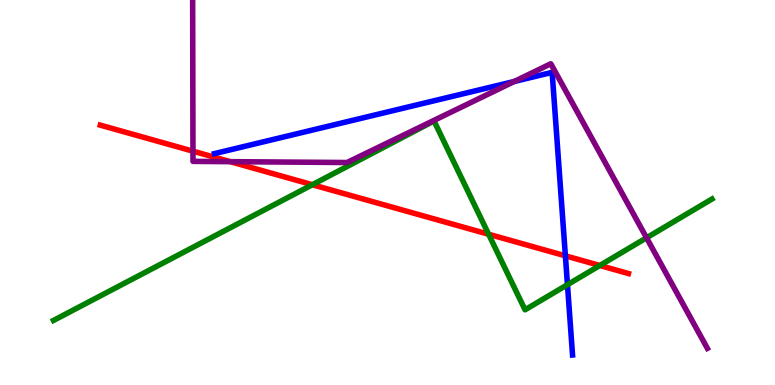[{'lines': ['blue', 'red'], 'intersections': [{'x': 7.3, 'y': 3.36}]}, {'lines': ['green', 'red'], 'intersections': [{'x': 4.03, 'y': 5.2}, {'x': 6.3, 'y': 3.92}, {'x': 7.74, 'y': 3.1}]}, {'lines': ['purple', 'red'], 'intersections': [{'x': 2.49, 'y': 6.07}, {'x': 2.97, 'y': 5.8}]}, {'lines': ['blue', 'green'], 'intersections': [{'x': 7.32, 'y': 2.61}]}, {'lines': ['blue', 'purple'], 'intersections': [{'x': 6.64, 'y': 7.88}]}, {'lines': ['green', 'purple'], 'intersections': [{'x': 8.34, 'y': 3.82}]}]